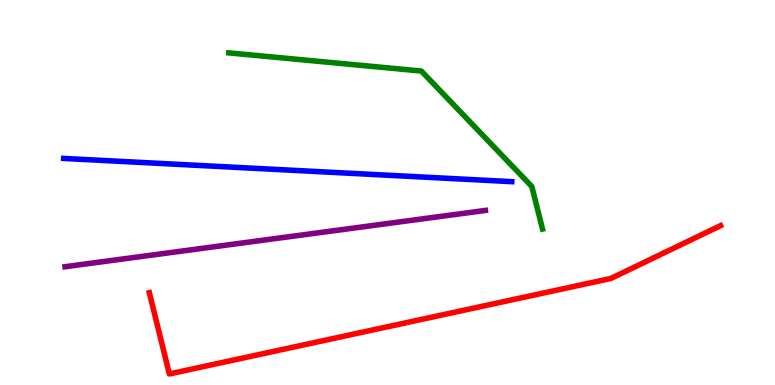[{'lines': ['blue', 'red'], 'intersections': []}, {'lines': ['green', 'red'], 'intersections': []}, {'lines': ['purple', 'red'], 'intersections': []}, {'lines': ['blue', 'green'], 'intersections': []}, {'lines': ['blue', 'purple'], 'intersections': []}, {'lines': ['green', 'purple'], 'intersections': []}]